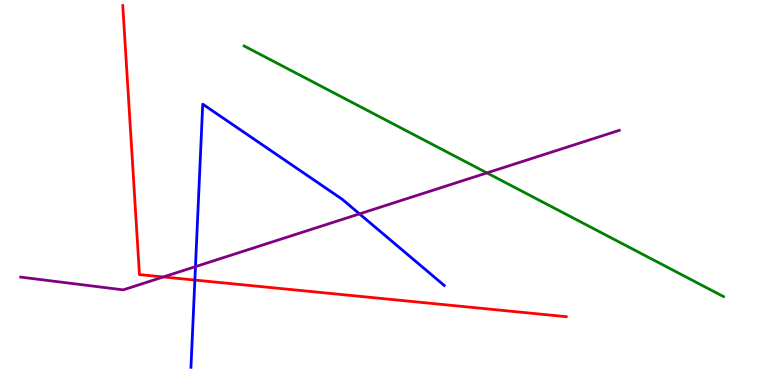[{'lines': ['blue', 'red'], 'intersections': [{'x': 2.51, 'y': 2.73}]}, {'lines': ['green', 'red'], 'intersections': []}, {'lines': ['purple', 'red'], 'intersections': [{'x': 2.11, 'y': 2.81}]}, {'lines': ['blue', 'green'], 'intersections': []}, {'lines': ['blue', 'purple'], 'intersections': [{'x': 2.52, 'y': 3.07}, {'x': 4.64, 'y': 4.44}]}, {'lines': ['green', 'purple'], 'intersections': [{'x': 6.28, 'y': 5.51}]}]